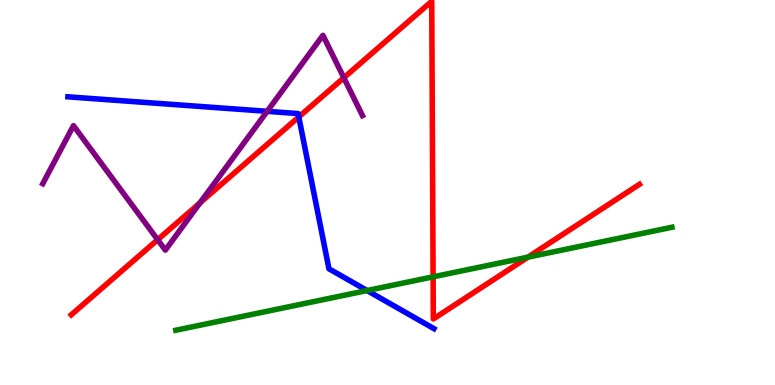[{'lines': ['blue', 'red'], 'intersections': [{'x': 3.86, 'y': 6.96}]}, {'lines': ['green', 'red'], 'intersections': [{'x': 5.59, 'y': 2.81}, {'x': 6.81, 'y': 3.32}]}, {'lines': ['purple', 'red'], 'intersections': [{'x': 2.03, 'y': 3.77}, {'x': 2.58, 'y': 4.73}, {'x': 4.44, 'y': 7.98}]}, {'lines': ['blue', 'green'], 'intersections': [{'x': 4.74, 'y': 2.45}]}, {'lines': ['blue', 'purple'], 'intersections': [{'x': 3.45, 'y': 7.11}]}, {'lines': ['green', 'purple'], 'intersections': []}]